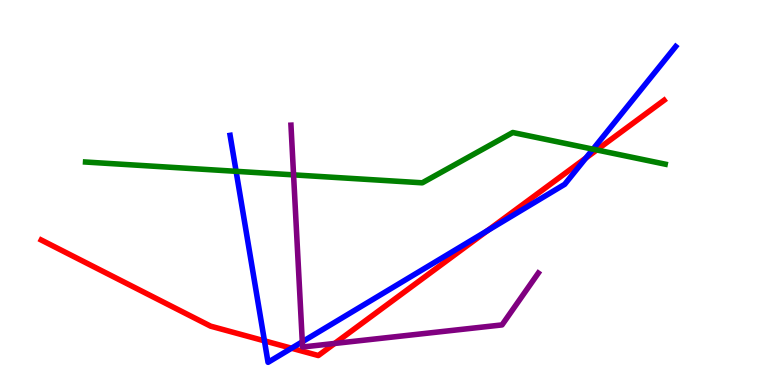[{'lines': ['blue', 'red'], 'intersections': [{'x': 3.41, 'y': 1.15}, {'x': 3.76, 'y': 0.955}, {'x': 6.29, 'y': 4.01}, {'x': 7.56, 'y': 5.9}]}, {'lines': ['green', 'red'], 'intersections': [{'x': 7.7, 'y': 6.1}]}, {'lines': ['purple', 'red'], 'intersections': [{'x': 4.32, 'y': 1.08}]}, {'lines': ['blue', 'green'], 'intersections': [{'x': 3.05, 'y': 5.55}, {'x': 7.65, 'y': 6.13}]}, {'lines': ['blue', 'purple'], 'intersections': [{'x': 3.9, 'y': 1.12}]}, {'lines': ['green', 'purple'], 'intersections': [{'x': 3.79, 'y': 5.46}]}]